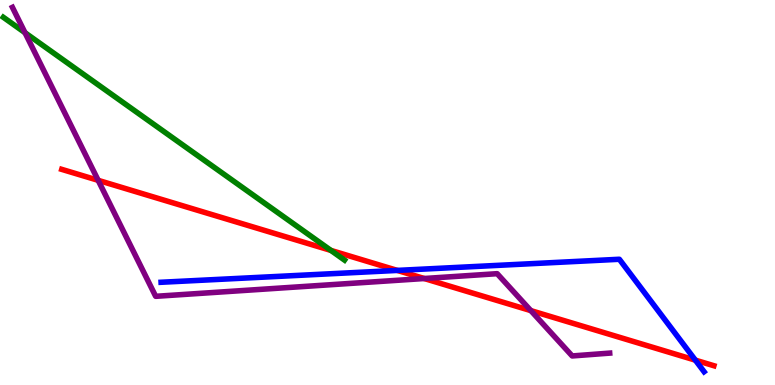[{'lines': ['blue', 'red'], 'intersections': [{'x': 5.13, 'y': 2.98}, {'x': 8.97, 'y': 0.645}]}, {'lines': ['green', 'red'], 'intersections': [{'x': 4.27, 'y': 3.5}]}, {'lines': ['purple', 'red'], 'intersections': [{'x': 1.27, 'y': 5.32}, {'x': 5.47, 'y': 2.77}, {'x': 6.85, 'y': 1.93}]}, {'lines': ['blue', 'green'], 'intersections': []}, {'lines': ['blue', 'purple'], 'intersections': []}, {'lines': ['green', 'purple'], 'intersections': [{'x': 0.323, 'y': 9.15}]}]